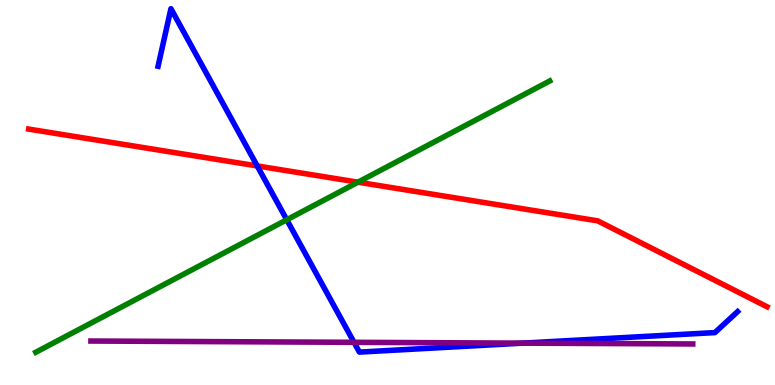[{'lines': ['blue', 'red'], 'intersections': [{'x': 3.32, 'y': 5.69}]}, {'lines': ['green', 'red'], 'intersections': [{'x': 4.62, 'y': 5.27}]}, {'lines': ['purple', 'red'], 'intersections': []}, {'lines': ['blue', 'green'], 'intersections': [{'x': 3.7, 'y': 4.29}]}, {'lines': ['blue', 'purple'], 'intersections': [{'x': 4.57, 'y': 1.11}, {'x': 6.75, 'y': 1.09}]}, {'lines': ['green', 'purple'], 'intersections': []}]